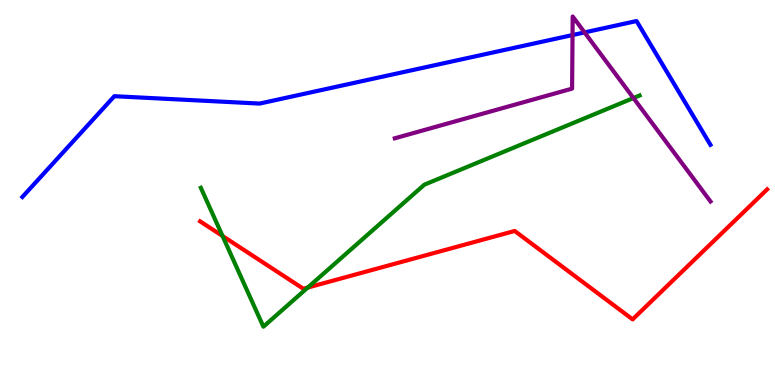[{'lines': ['blue', 'red'], 'intersections': []}, {'lines': ['green', 'red'], 'intersections': [{'x': 2.87, 'y': 3.87}, {'x': 3.97, 'y': 2.53}]}, {'lines': ['purple', 'red'], 'intersections': []}, {'lines': ['blue', 'green'], 'intersections': []}, {'lines': ['blue', 'purple'], 'intersections': [{'x': 7.39, 'y': 9.09}, {'x': 7.54, 'y': 9.16}]}, {'lines': ['green', 'purple'], 'intersections': [{'x': 8.17, 'y': 7.45}]}]